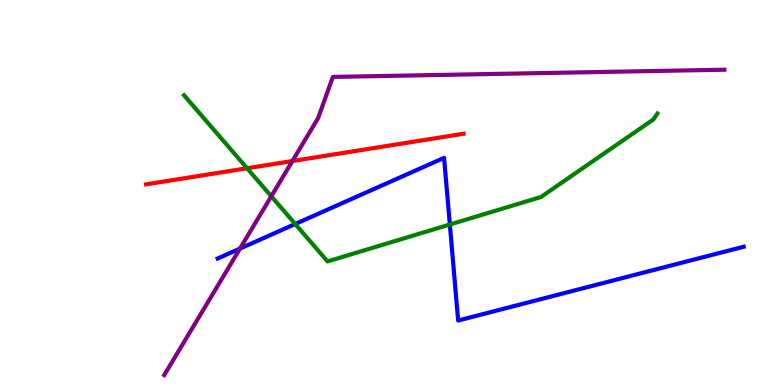[{'lines': ['blue', 'red'], 'intersections': []}, {'lines': ['green', 'red'], 'intersections': [{'x': 3.19, 'y': 5.63}]}, {'lines': ['purple', 'red'], 'intersections': [{'x': 3.77, 'y': 5.82}]}, {'lines': ['blue', 'green'], 'intersections': [{'x': 3.81, 'y': 4.18}, {'x': 5.8, 'y': 4.17}]}, {'lines': ['blue', 'purple'], 'intersections': [{'x': 3.1, 'y': 3.54}]}, {'lines': ['green', 'purple'], 'intersections': [{'x': 3.5, 'y': 4.9}]}]